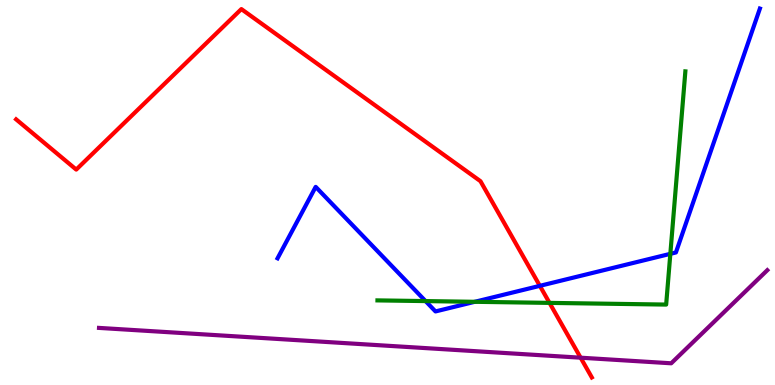[{'lines': ['blue', 'red'], 'intersections': [{'x': 6.97, 'y': 2.58}]}, {'lines': ['green', 'red'], 'intersections': [{'x': 7.09, 'y': 2.13}]}, {'lines': ['purple', 'red'], 'intersections': [{'x': 7.49, 'y': 0.709}]}, {'lines': ['blue', 'green'], 'intersections': [{'x': 5.49, 'y': 2.18}, {'x': 6.13, 'y': 2.16}, {'x': 8.65, 'y': 3.41}]}, {'lines': ['blue', 'purple'], 'intersections': []}, {'lines': ['green', 'purple'], 'intersections': []}]